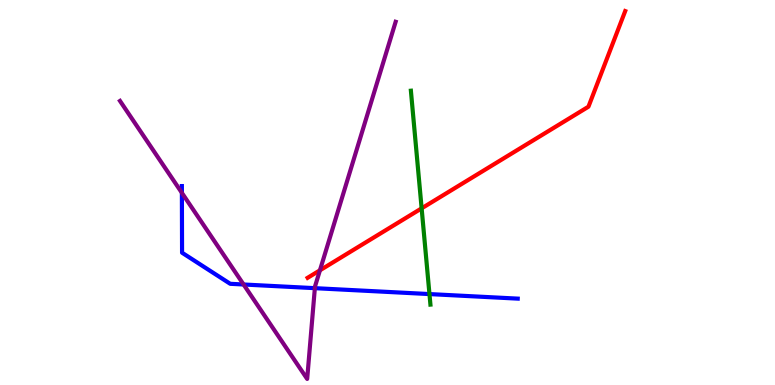[{'lines': ['blue', 'red'], 'intersections': []}, {'lines': ['green', 'red'], 'intersections': [{'x': 5.44, 'y': 4.59}]}, {'lines': ['purple', 'red'], 'intersections': [{'x': 4.13, 'y': 2.98}]}, {'lines': ['blue', 'green'], 'intersections': [{'x': 5.54, 'y': 2.36}]}, {'lines': ['blue', 'purple'], 'intersections': [{'x': 2.35, 'y': 4.99}, {'x': 3.14, 'y': 2.61}, {'x': 4.06, 'y': 2.52}]}, {'lines': ['green', 'purple'], 'intersections': []}]